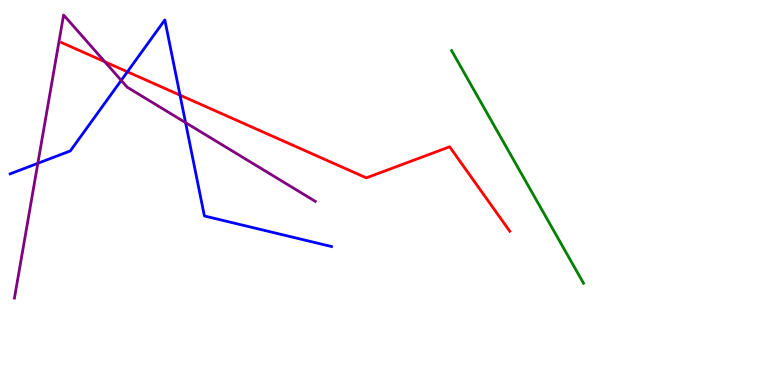[{'lines': ['blue', 'red'], 'intersections': [{'x': 1.64, 'y': 8.14}, {'x': 2.32, 'y': 7.53}]}, {'lines': ['green', 'red'], 'intersections': []}, {'lines': ['purple', 'red'], 'intersections': [{'x': 1.35, 'y': 8.4}]}, {'lines': ['blue', 'green'], 'intersections': []}, {'lines': ['blue', 'purple'], 'intersections': [{'x': 0.488, 'y': 5.76}, {'x': 1.56, 'y': 7.91}, {'x': 2.39, 'y': 6.82}]}, {'lines': ['green', 'purple'], 'intersections': []}]